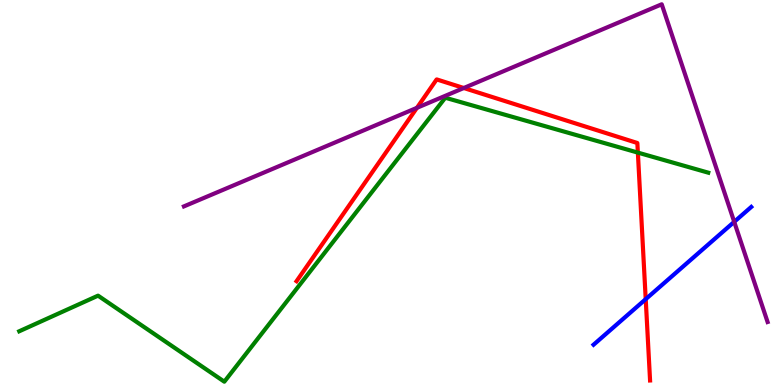[{'lines': ['blue', 'red'], 'intersections': [{'x': 8.33, 'y': 2.23}]}, {'lines': ['green', 'red'], 'intersections': [{'x': 8.23, 'y': 6.04}]}, {'lines': ['purple', 'red'], 'intersections': [{'x': 5.38, 'y': 7.2}, {'x': 5.98, 'y': 7.71}]}, {'lines': ['blue', 'green'], 'intersections': []}, {'lines': ['blue', 'purple'], 'intersections': [{'x': 9.47, 'y': 4.24}]}, {'lines': ['green', 'purple'], 'intersections': []}]